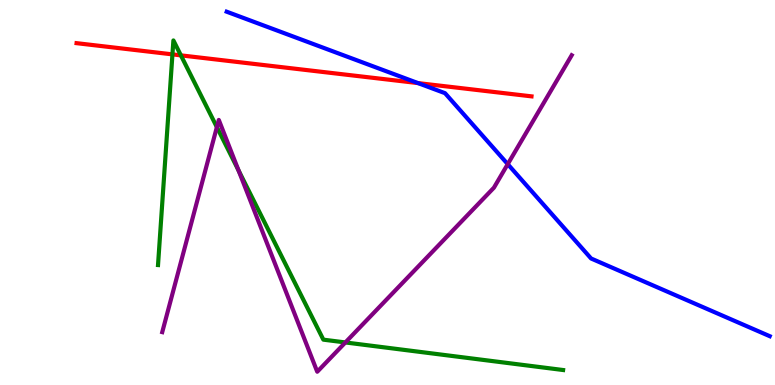[{'lines': ['blue', 'red'], 'intersections': [{'x': 5.39, 'y': 7.84}]}, {'lines': ['green', 'red'], 'intersections': [{'x': 2.23, 'y': 8.59}, {'x': 2.33, 'y': 8.56}]}, {'lines': ['purple', 'red'], 'intersections': []}, {'lines': ['blue', 'green'], 'intersections': []}, {'lines': ['blue', 'purple'], 'intersections': [{'x': 6.55, 'y': 5.74}]}, {'lines': ['green', 'purple'], 'intersections': [{'x': 2.8, 'y': 6.7}, {'x': 3.08, 'y': 5.58}, {'x': 4.46, 'y': 1.11}]}]